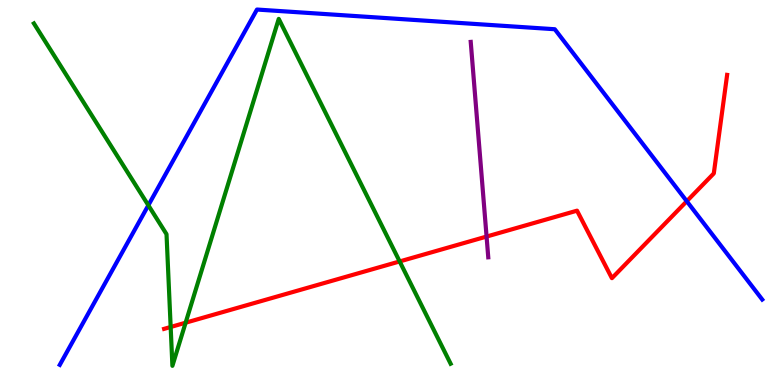[{'lines': ['blue', 'red'], 'intersections': [{'x': 8.86, 'y': 4.77}]}, {'lines': ['green', 'red'], 'intersections': [{'x': 2.2, 'y': 1.51}, {'x': 2.4, 'y': 1.62}, {'x': 5.16, 'y': 3.21}]}, {'lines': ['purple', 'red'], 'intersections': [{'x': 6.28, 'y': 3.86}]}, {'lines': ['blue', 'green'], 'intersections': [{'x': 1.91, 'y': 4.67}]}, {'lines': ['blue', 'purple'], 'intersections': []}, {'lines': ['green', 'purple'], 'intersections': []}]